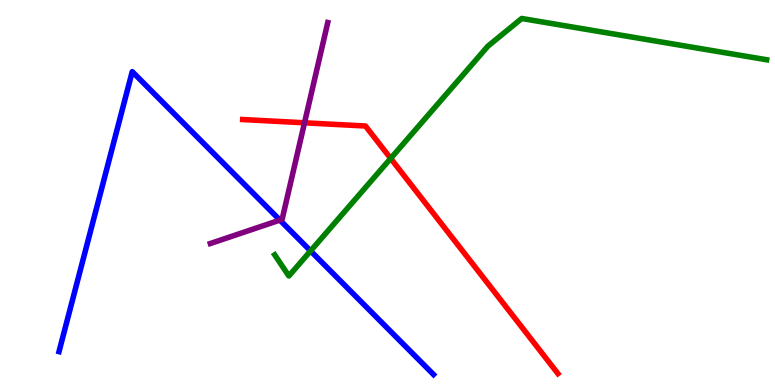[{'lines': ['blue', 'red'], 'intersections': []}, {'lines': ['green', 'red'], 'intersections': [{'x': 5.04, 'y': 5.89}]}, {'lines': ['purple', 'red'], 'intersections': [{'x': 3.93, 'y': 6.81}]}, {'lines': ['blue', 'green'], 'intersections': [{'x': 4.01, 'y': 3.48}]}, {'lines': ['blue', 'purple'], 'intersections': [{'x': 3.61, 'y': 4.28}]}, {'lines': ['green', 'purple'], 'intersections': []}]